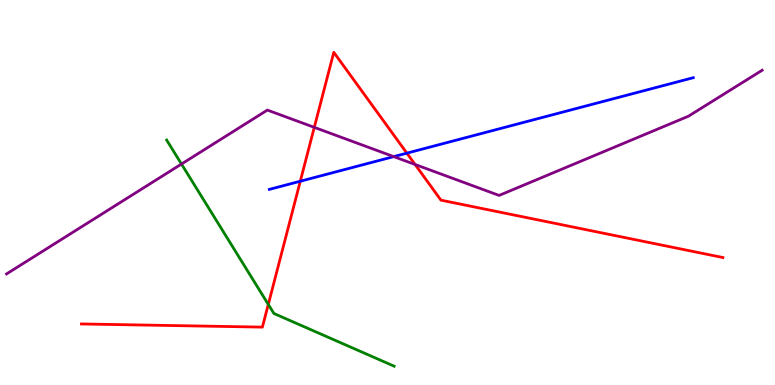[{'lines': ['blue', 'red'], 'intersections': [{'x': 3.87, 'y': 5.29}, {'x': 5.25, 'y': 6.02}]}, {'lines': ['green', 'red'], 'intersections': [{'x': 3.46, 'y': 2.09}]}, {'lines': ['purple', 'red'], 'intersections': [{'x': 4.06, 'y': 6.69}, {'x': 5.36, 'y': 5.73}]}, {'lines': ['blue', 'green'], 'intersections': []}, {'lines': ['blue', 'purple'], 'intersections': [{'x': 5.08, 'y': 5.93}]}, {'lines': ['green', 'purple'], 'intersections': [{'x': 2.34, 'y': 5.74}]}]